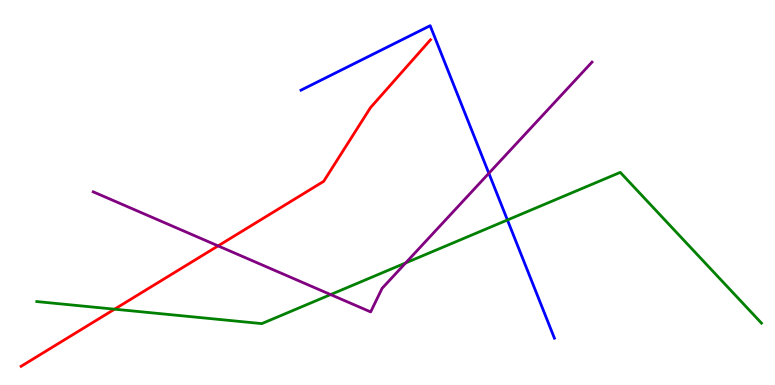[{'lines': ['blue', 'red'], 'intersections': []}, {'lines': ['green', 'red'], 'intersections': [{'x': 1.48, 'y': 1.97}]}, {'lines': ['purple', 'red'], 'intersections': [{'x': 2.81, 'y': 3.61}]}, {'lines': ['blue', 'green'], 'intersections': [{'x': 6.55, 'y': 4.29}]}, {'lines': ['blue', 'purple'], 'intersections': [{'x': 6.31, 'y': 5.5}]}, {'lines': ['green', 'purple'], 'intersections': [{'x': 4.27, 'y': 2.35}, {'x': 5.23, 'y': 3.17}]}]